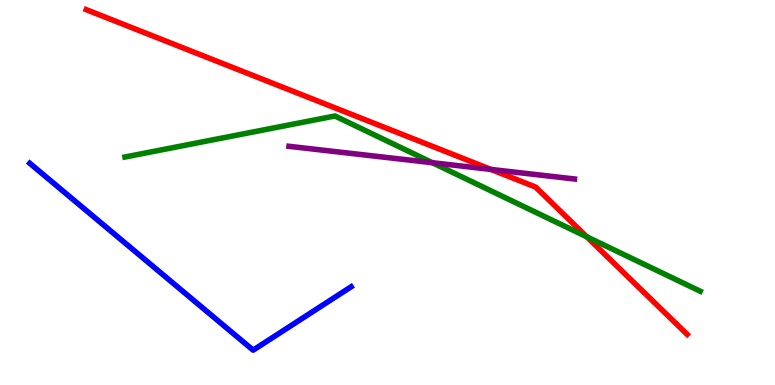[{'lines': ['blue', 'red'], 'intersections': []}, {'lines': ['green', 'red'], 'intersections': [{'x': 7.57, 'y': 3.85}]}, {'lines': ['purple', 'red'], 'intersections': [{'x': 6.33, 'y': 5.6}]}, {'lines': ['blue', 'green'], 'intersections': []}, {'lines': ['blue', 'purple'], 'intersections': []}, {'lines': ['green', 'purple'], 'intersections': [{'x': 5.58, 'y': 5.77}]}]